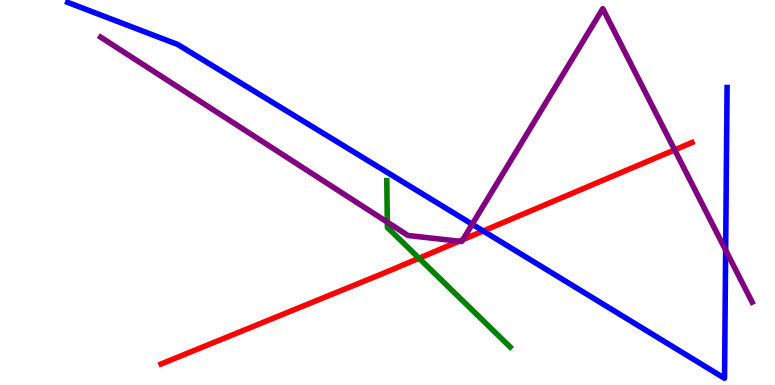[{'lines': ['blue', 'red'], 'intersections': [{'x': 6.24, 'y': 4.0}]}, {'lines': ['green', 'red'], 'intersections': [{'x': 5.41, 'y': 3.29}]}, {'lines': ['purple', 'red'], 'intersections': [{'x': 5.92, 'y': 3.73}, {'x': 5.97, 'y': 3.78}, {'x': 8.71, 'y': 6.11}]}, {'lines': ['blue', 'green'], 'intersections': []}, {'lines': ['blue', 'purple'], 'intersections': [{'x': 6.09, 'y': 4.18}, {'x': 9.36, 'y': 3.5}]}, {'lines': ['green', 'purple'], 'intersections': [{'x': 5.0, 'y': 4.23}]}]